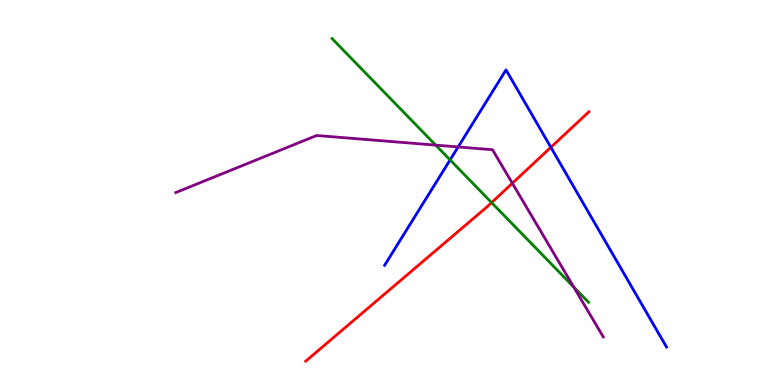[{'lines': ['blue', 'red'], 'intersections': [{'x': 7.11, 'y': 6.17}]}, {'lines': ['green', 'red'], 'intersections': [{'x': 6.34, 'y': 4.74}]}, {'lines': ['purple', 'red'], 'intersections': [{'x': 6.61, 'y': 5.24}]}, {'lines': ['blue', 'green'], 'intersections': [{'x': 5.81, 'y': 5.85}]}, {'lines': ['blue', 'purple'], 'intersections': [{'x': 5.91, 'y': 6.18}]}, {'lines': ['green', 'purple'], 'intersections': [{'x': 5.62, 'y': 6.23}, {'x': 7.4, 'y': 2.54}]}]